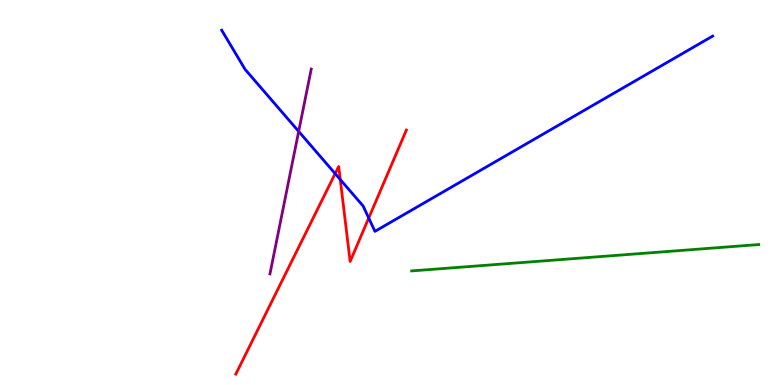[{'lines': ['blue', 'red'], 'intersections': [{'x': 4.32, 'y': 5.49}, {'x': 4.39, 'y': 5.34}, {'x': 4.76, 'y': 4.34}]}, {'lines': ['green', 'red'], 'intersections': []}, {'lines': ['purple', 'red'], 'intersections': []}, {'lines': ['blue', 'green'], 'intersections': []}, {'lines': ['blue', 'purple'], 'intersections': [{'x': 3.85, 'y': 6.59}]}, {'lines': ['green', 'purple'], 'intersections': []}]